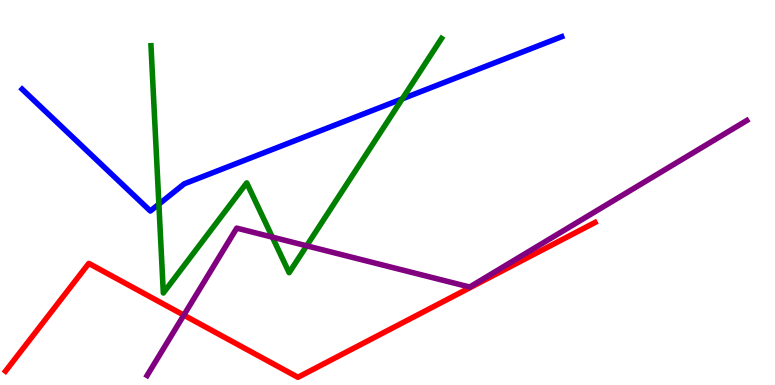[{'lines': ['blue', 'red'], 'intersections': []}, {'lines': ['green', 'red'], 'intersections': []}, {'lines': ['purple', 'red'], 'intersections': [{'x': 2.37, 'y': 1.81}]}, {'lines': ['blue', 'green'], 'intersections': [{'x': 2.05, 'y': 4.7}, {'x': 5.19, 'y': 7.43}]}, {'lines': ['blue', 'purple'], 'intersections': []}, {'lines': ['green', 'purple'], 'intersections': [{'x': 3.51, 'y': 3.84}, {'x': 3.96, 'y': 3.62}]}]